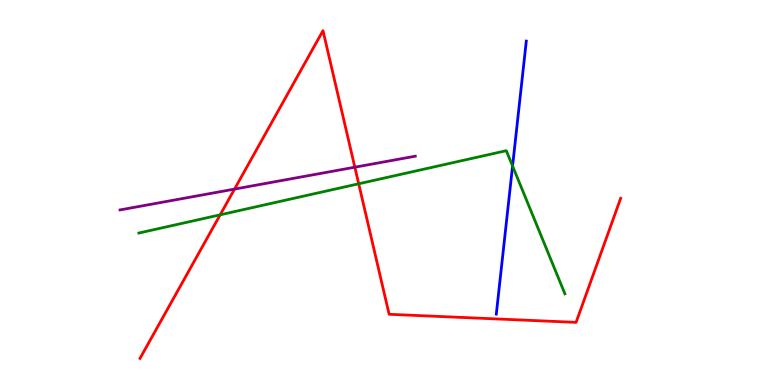[{'lines': ['blue', 'red'], 'intersections': []}, {'lines': ['green', 'red'], 'intersections': [{'x': 2.84, 'y': 4.42}, {'x': 4.63, 'y': 5.23}]}, {'lines': ['purple', 'red'], 'intersections': [{'x': 3.03, 'y': 5.09}, {'x': 4.58, 'y': 5.66}]}, {'lines': ['blue', 'green'], 'intersections': [{'x': 6.61, 'y': 5.69}]}, {'lines': ['blue', 'purple'], 'intersections': []}, {'lines': ['green', 'purple'], 'intersections': []}]